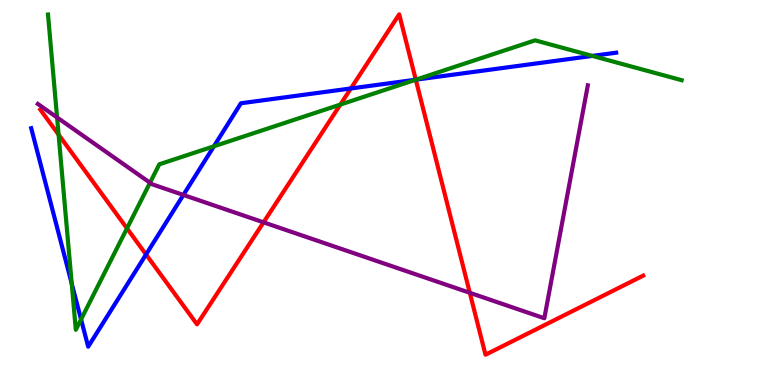[{'lines': ['blue', 'red'], 'intersections': [{'x': 1.88, 'y': 3.39}, {'x': 4.53, 'y': 7.7}, {'x': 5.36, 'y': 7.93}]}, {'lines': ['green', 'red'], 'intersections': [{'x': 0.756, 'y': 6.5}, {'x': 1.64, 'y': 4.07}, {'x': 4.39, 'y': 7.28}, {'x': 5.36, 'y': 7.93}]}, {'lines': ['purple', 'red'], 'intersections': [{'x': 3.4, 'y': 4.22}, {'x': 6.06, 'y': 2.39}]}, {'lines': ['blue', 'green'], 'intersections': [{'x': 0.926, 'y': 2.63}, {'x': 1.05, 'y': 1.7}, {'x': 2.76, 'y': 6.2}, {'x': 5.36, 'y': 7.93}, {'x': 7.64, 'y': 8.55}]}, {'lines': ['blue', 'purple'], 'intersections': [{'x': 2.37, 'y': 4.94}]}, {'lines': ['green', 'purple'], 'intersections': [{'x': 0.737, 'y': 6.95}, {'x': 1.94, 'y': 5.25}]}]